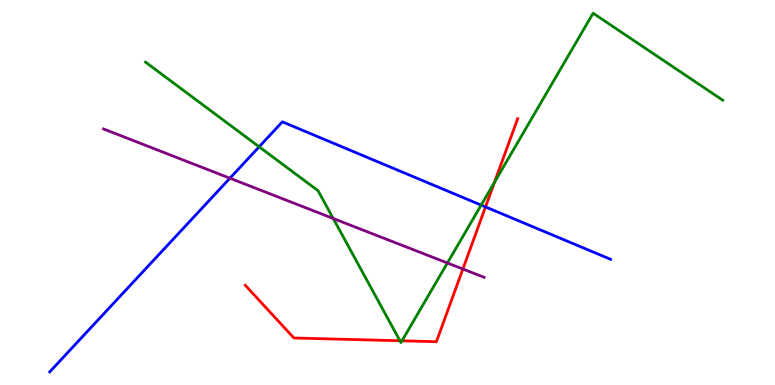[{'lines': ['blue', 'red'], 'intersections': [{'x': 6.26, 'y': 4.63}]}, {'lines': ['green', 'red'], 'intersections': [{'x': 5.16, 'y': 1.15}, {'x': 5.19, 'y': 1.15}, {'x': 6.38, 'y': 5.27}]}, {'lines': ['purple', 'red'], 'intersections': [{'x': 5.97, 'y': 3.01}]}, {'lines': ['blue', 'green'], 'intersections': [{'x': 3.34, 'y': 6.19}, {'x': 6.21, 'y': 4.67}]}, {'lines': ['blue', 'purple'], 'intersections': [{'x': 2.97, 'y': 5.37}]}, {'lines': ['green', 'purple'], 'intersections': [{'x': 4.3, 'y': 4.33}, {'x': 5.77, 'y': 3.17}]}]